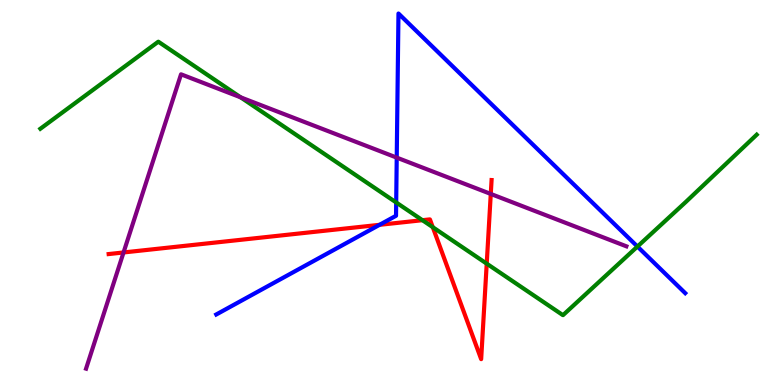[{'lines': ['blue', 'red'], 'intersections': [{'x': 4.9, 'y': 4.16}]}, {'lines': ['green', 'red'], 'intersections': [{'x': 5.45, 'y': 4.28}, {'x': 5.58, 'y': 4.1}, {'x': 6.28, 'y': 3.15}]}, {'lines': ['purple', 'red'], 'intersections': [{'x': 1.59, 'y': 3.44}, {'x': 6.33, 'y': 4.96}]}, {'lines': ['blue', 'green'], 'intersections': [{'x': 5.11, 'y': 4.74}, {'x': 8.23, 'y': 3.6}]}, {'lines': ['blue', 'purple'], 'intersections': [{'x': 5.12, 'y': 5.91}]}, {'lines': ['green', 'purple'], 'intersections': [{'x': 3.11, 'y': 7.47}]}]